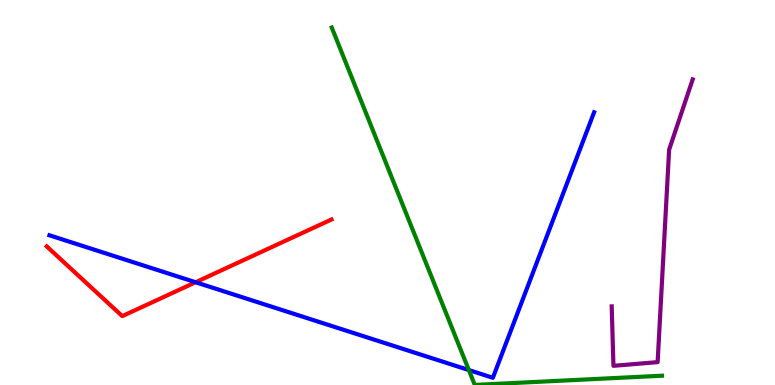[{'lines': ['blue', 'red'], 'intersections': [{'x': 2.52, 'y': 2.67}]}, {'lines': ['green', 'red'], 'intersections': []}, {'lines': ['purple', 'red'], 'intersections': []}, {'lines': ['blue', 'green'], 'intersections': [{'x': 6.05, 'y': 0.388}]}, {'lines': ['blue', 'purple'], 'intersections': []}, {'lines': ['green', 'purple'], 'intersections': []}]